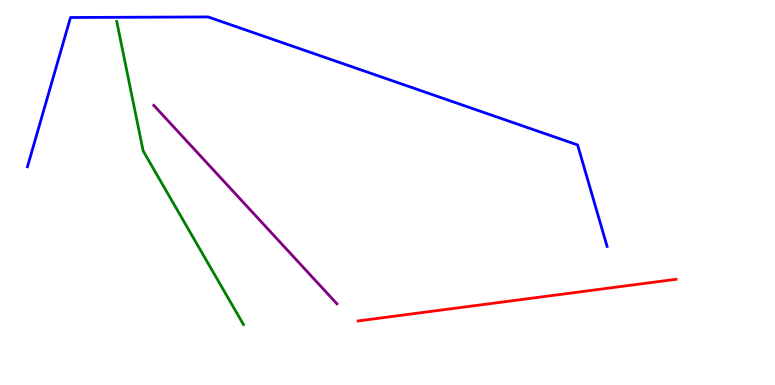[{'lines': ['blue', 'red'], 'intersections': []}, {'lines': ['green', 'red'], 'intersections': []}, {'lines': ['purple', 'red'], 'intersections': []}, {'lines': ['blue', 'green'], 'intersections': []}, {'lines': ['blue', 'purple'], 'intersections': []}, {'lines': ['green', 'purple'], 'intersections': []}]